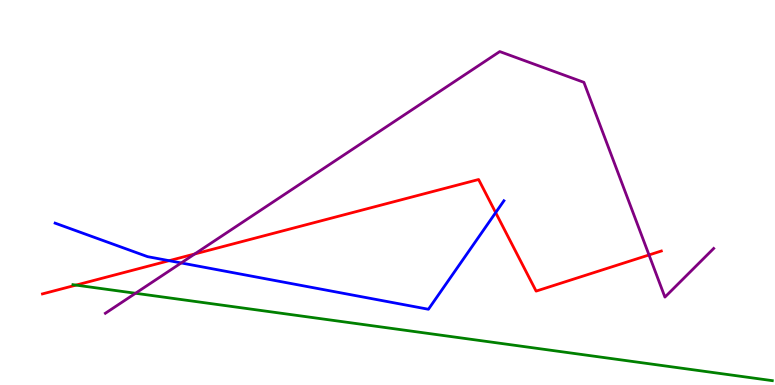[{'lines': ['blue', 'red'], 'intersections': [{'x': 2.18, 'y': 3.23}, {'x': 6.4, 'y': 4.48}]}, {'lines': ['green', 'red'], 'intersections': [{'x': 0.981, 'y': 2.59}]}, {'lines': ['purple', 'red'], 'intersections': [{'x': 2.51, 'y': 3.4}, {'x': 8.37, 'y': 3.38}]}, {'lines': ['blue', 'green'], 'intersections': []}, {'lines': ['blue', 'purple'], 'intersections': [{'x': 2.34, 'y': 3.17}]}, {'lines': ['green', 'purple'], 'intersections': [{'x': 1.75, 'y': 2.38}]}]